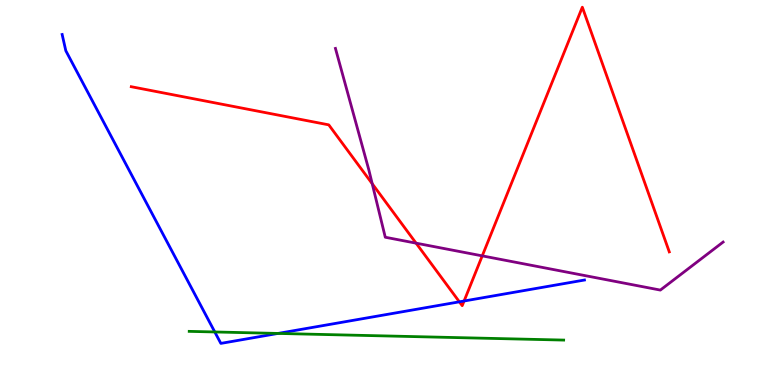[{'lines': ['blue', 'red'], 'intersections': [{'x': 5.93, 'y': 2.16}, {'x': 5.99, 'y': 2.18}]}, {'lines': ['green', 'red'], 'intersections': []}, {'lines': ['purple', 'red'], 'intersections': [{'x': 4.8, 'y': 5.23}, {'x': 5.37, 'y': 3.68}, {'x': 6.22, 'y': 3.35}]}, {'lines': ['blue', 'green'], 'intersections': [{'x': 2.77, 'y': 1.38}, {'x': 3.59, 'y': 1.34}]}, {'lines': ['blue', 'purple'], 'intersections': []}, {'lines': ['green', 'purple'], 'intersections': []}]